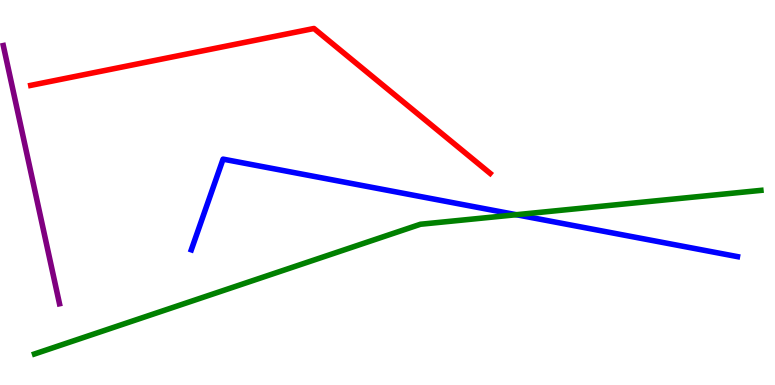[{'lines': ['blue', 'red'], 'intersections': []}, {'lines': ['green', 'red'], 'intersections': []}, {'lines': ['purple', 'red'], 'intersections': []}, {'lines': ['blue', 'green'], 'intersections': [{'x': 6.66, 'y': 4.42}]}, {'lines': ['blue', 'purple'], 'intersections': []}, {'lines': ['green', 'purple'], 'intersections': []}]